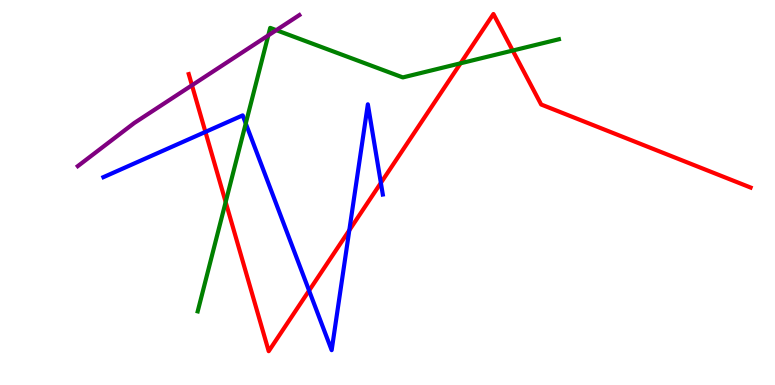[{'lines': ['blue', 'red'], 'intersections': [{'x': 2.65, 'y': 6.57}, {'x': 3.99, 'y': 2.45}, {'x': 4.51, 'y': 4.02}, {'x': 4.91, 'y': 5.25}]}, {'lines': ['green', 'red'], 'intersections': [{'x': 2.91, 'y': 4.75}, {'x': 5.94, 'y': 8.36}, {'x': 6.62, 'y': 8.69}]}, {'lines': ['purple', 'red'], 'intersections': [{'x': 2.48, 'y': 7.79}]}, {'lines': ['blue', 'green'], 'intersections': [{'x': 3.17, 'y': 6.79}]}, {'lines': ['blue', 'purple'], 'intersections': []}, {'lines': ['green', 'purple'], 'intersections': [{'x': 3.46, 'y': 9.08}, {'x': 3.57, 'y': 9.22}]}]